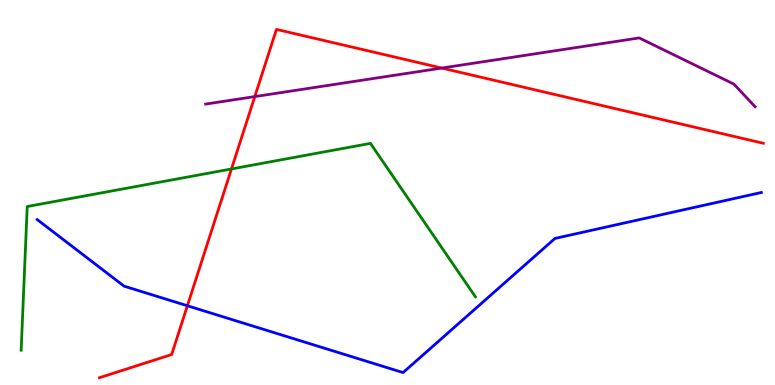[{'lines': ['blue', 'red'], 'intersections': [{'x': 2.42, 'y': 2.06}]}, {'lines': ['green', 'red'], 'intersections': [{'x': 2.99, 'y': 5.61}]}, {'lines': ['purple', 'red'], 'intersections': [{'x': 3.29, 'y': 7.49}, {'x': 5.7, 'y': 8.23}]}, {'lines': ['blue', 'green'], 'intersections': []}, {'lines': ['blue', 'purple'], 'intersections': []}, {'lines': ['green', 'purple'], 'intersections': []}]